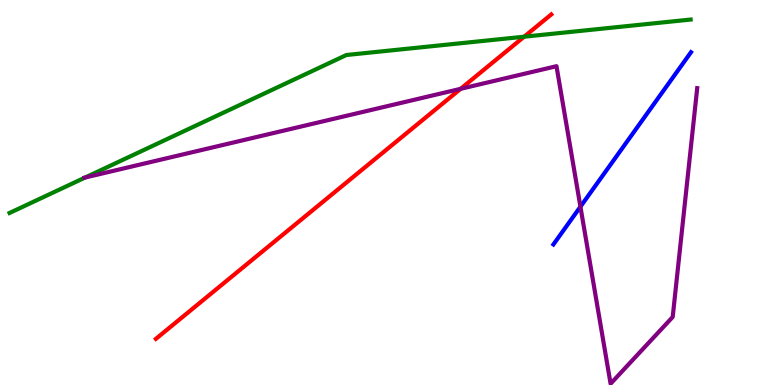[{'lines': ['blue', 'red'], 'intersections': []}, {'lines': ['green', 'red'], 'intersections': [{'x': 6.76, 'y': 9.05}]}, {'lines': ['purple', 'red'], 'intersections': [{'x': 5.94, 'y': 7.69}]}, {'lines': ['blue', 'green'], 'intersections': []}, {'lines': ['blue', 'purple'], 'intersections': [{'x': 7.49, 'y': 4.63}]}, {'lines': ['green', 'purple'], 'intersections': [{'x': 1.1, 'y': 5.39}]}]